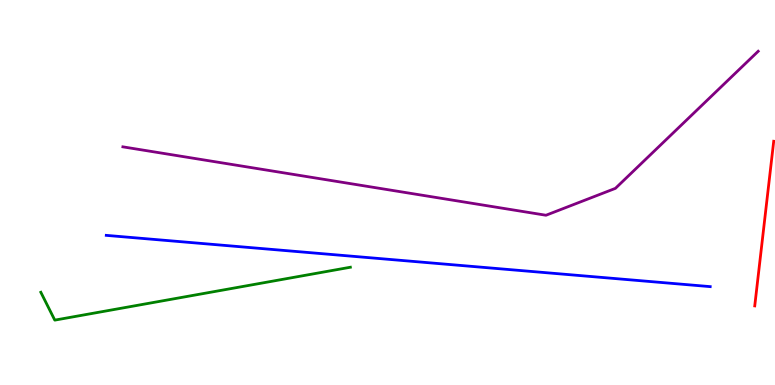[{'lines': ['blue', 'red'], 'intersections': []}, {'lines': ['green', 'red'], 'intersections': []}, {'lines': ['purple', 'red'], 'intersections': []}, {'lines': ['blue', 'green'], 'intersections': []}, {'lines': ['blue', 'purple'], 'intersections': []}, {'lines': ['green', 'purple'], 'intersections': []}]